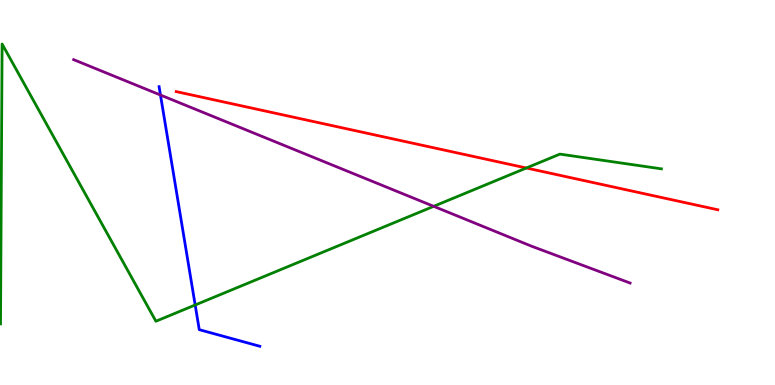[{'lines': ['blue', 'red'], 'intersections': []}, {'lines': ['green', 'red'], 'intersections': [{'x': 6.79, 'y': 5.64}]}, {'lines': ['purple', 'red'], 'intersections': []}, {'lines': ['blue', 'green'], 'intersections': [{'x': 2.52, 'y': 2.08}]}, {'lines': ['blue', 'purple'], 'intersections': [{'x': 2.07, 'y': 7.53}]}, {'lines': ['green', 'purple'], 'intersections': [{'x': 5.6, 'y': 4.64}]}]